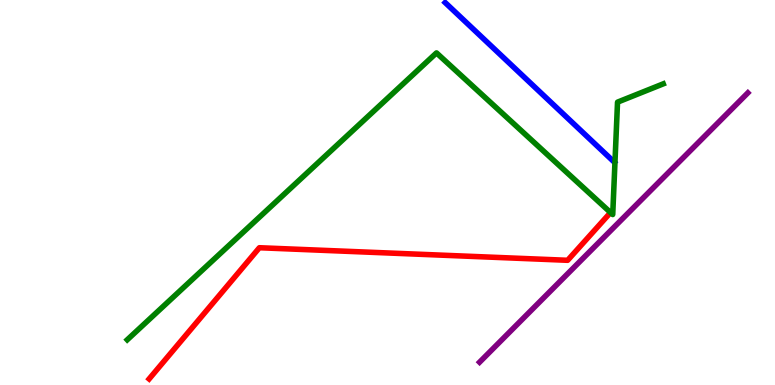[{'lines': ['blue', 'red'], 'intersections': []}, {'lines': ['green', 'red'], 'intersections': []}, {'lines': ['purple', 'red'], 'intersections': []}, {'lines': ['blue', 'green'], 'intersections': []}, {'lines': ['blue', 'purple'], 'intersections': []}, {'lines': ['green', 'purple'], 'intersections': []}]